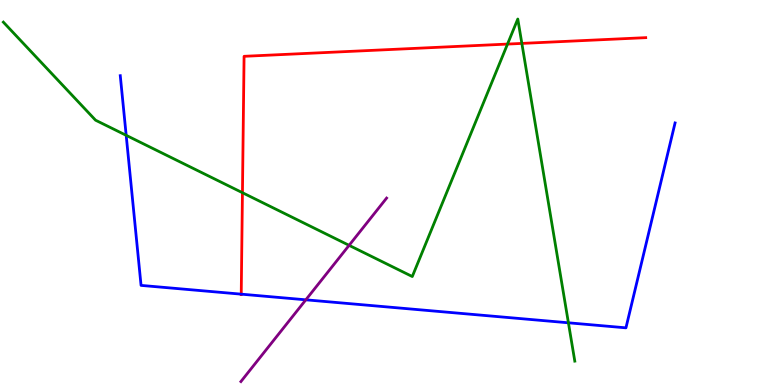[{'lines': ['blue', 'red'], 'intersections': [{'x': 3.11, 'y': 2.36}]}, {'lines': ['green', 'red'], 'intersections': [{'x': 3.13, 'y': 4.99}, {'x': 6.55, 'y': 8.86}, {'x': 6.73, 'y': 8.87}]}, {'lines': ['purple', 'red'], 'intersections': []}, {'lines': ['blue', 'green'], 'intersections': [{'x': 1.63, 'y': 6.49}, {'x': 7.33, 'y': 1.62}]}, {'lines': ['blue', 'purple'], 'intersections': [{'x': 3.95, 'y': 2.21}]}, {'lines': ['green', 'purple'], 'intersections': [{'x': 4.5, 'y': 3.63}]}]